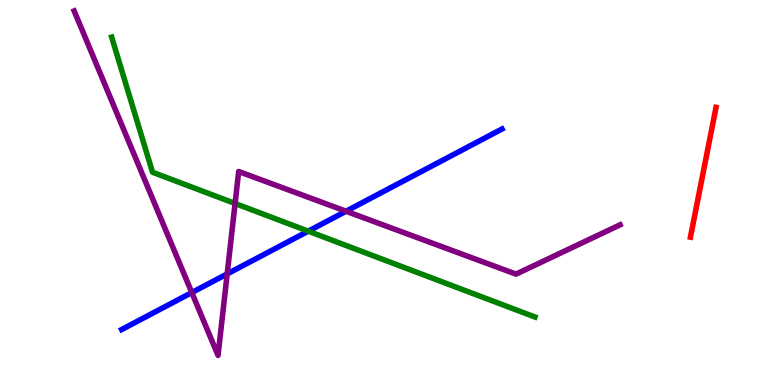[{'lines': ['blue', 'red'], 'intersections': []}, {'lines': ['green', 'red'], 'intersections': []}, {'lines': ['purple', 'red'], 'intersections': []}, {'lines': ['blue', 'green'], 'intersections': [{'x': 3.98, 'y': 4.0}]}, {'lines': ['blue', 'purple'], 'intersections': [{'x': 2.47, 'y': 2.4}, {'x': 2.93, 'y': 2.89}, {'x': 4.47, 'y': 4.51}]}, {'lines': ['green', 'purple'], 'intersections': [{'x': 3.03, 'y': 4.71}]}]